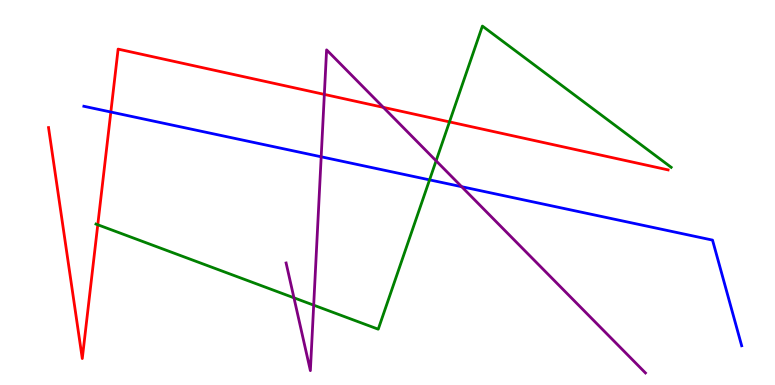[{'lines': ['blue', 'red'], 'intersections': [{'x': 1.43, 'y': 7.09}]}, {'lines': ['green', 'red'], 'intersections': [{'x': 1.26, 'y': 4.16}, {'x': 5.8, 'y': 6.83}]}, {'lines': ['purple', 'red'], 'intersections': [{'x': 4.19, 'y': 7.55}, {'x': 4.95, 'y': 7.21}]}, {'lines': ['blue', 'green'], 'intersections': [{'x': 5.54, 'y': 5.33}]}, {'lines': ['blue', 'purple'], 'intersections': [{'x': 4.14, 'y': 5.93}, {'x': 5.96, 'y': 5.15}]}, {'lines': ['green', 'purple'], 'intersections': [{'x': 3.79, 'y': 2.26}, {'x': 4.05, 'y': 2.07}, {'x': 5.63, 'y': 5.82}]}]